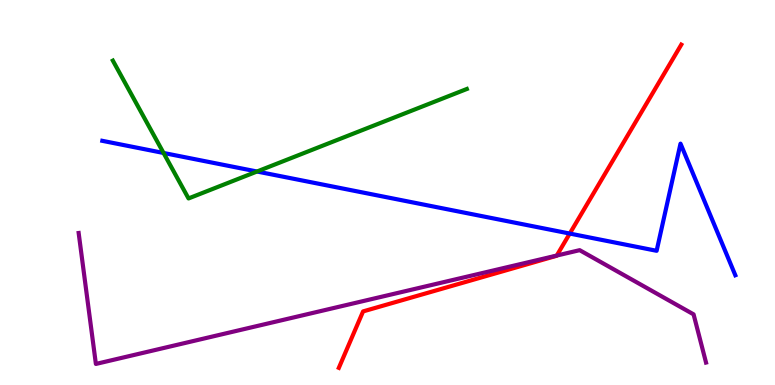[{'lines': ['blue', 'red'], 'intersections': [{'x': 7.35, 'y': 3.93}]}, {'lines': ['green', 'red'], 'intersections': []}, {'lines': ['purple', 'red'], 'intersections': [{'x': 7.18, 'y': 3.36}]}, {'lines': ['blue', 'green'], 'intersections': [{'x': 2.11, 'y': 6.03}, {'x': 3.32, 'y': 5.55}]}, {'lines': ['blue', 'purple'], 'intersections': []}, {'lines': ['green', 'purple'], 'intersections': []}]